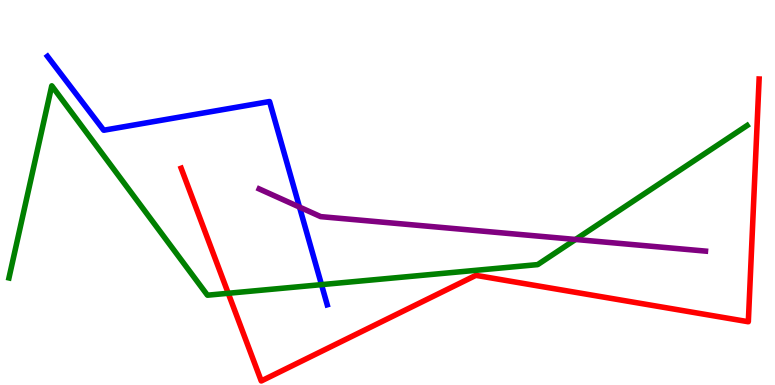[{'lines': ['blue', 'red'], 'intersections': []}, {'lines': ['green', 'red'], 'intersections': [{'x': 2.95, 'y': 2.38}]}, {'lines': ['purple', 'red'], 'intersections': []}, {'lines': ['blue', 'green'], 'intersections': [{'x': 4.15, 'y': 2.61}]}, {'lines': ['blue', 'purple'], 'intersections': [{'x': 3.86, 'y': 4.62}]}, {'lines': ['green', 'purple'], 'intersections': [{'x': 7.43, 'y': 3.78}]}]